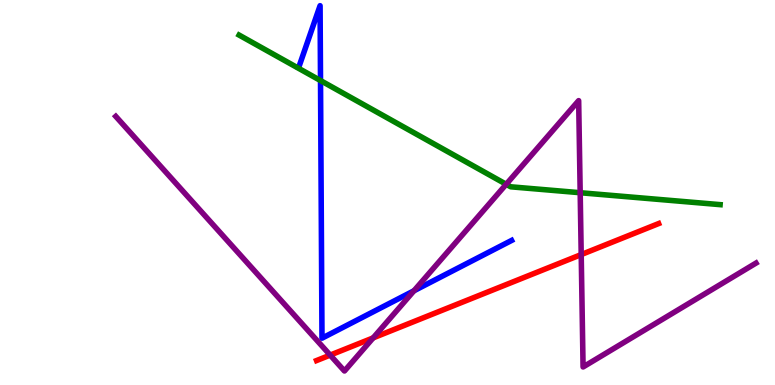[{'lines': ['blue', 'red'], 'intersections': []}, {'lines': ['green', 'red'], 'intersections': []}, {'lines': ['purple', 'red'], 'intersections': [{'x': 4.26, 'y': 0.777}, {'x': 4.81, 'y': 1.22}, {'x': 7.5, 'y': 3.39}]}, {'lines': ['blue', 'green'], 'intersections': [{'x': 4.14, 'y': 7.91}]}, {'lines': ['blue', 'purple'], 'intersections': [{'x': 5.34, 'y': 2.45}]}, {'lines': ['green', 'purple'], 'intersections': [{'x': 6.53, 'y': 5.21}, {'x': 7.49, 'y': 4.99}]}]